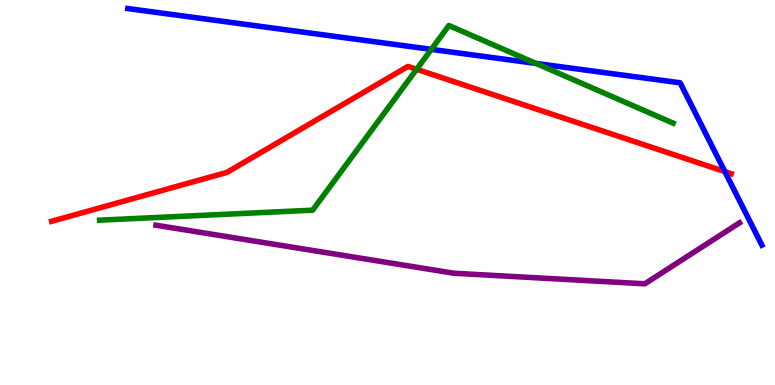[{'lines': ['blue', 'red'], 'intersections': [{'x': 9.35, 'y': 5.54}]}, {'lines': ['green', 'red'], 'intersections': [{'x': 5.38, 'y': 8.2}]}, {'lines': ['purple', 'red'], 'intersections': []}, {'lines': ['blue', 'green'], 'intersections': [{'x': 5.57, 'y': 8.72}, {'x': 6.92, 'y': 8.35}]}, {'lines': ['blue', 'purple'], 'intersections': []}, {'lines': ['green', 'purple'], 'intersections': []}]